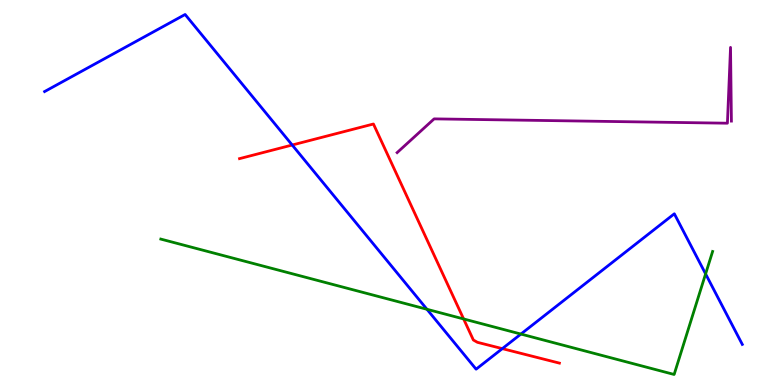[{'lines': ['blue', 'red'], 'intersections': [{'x': 3.77, 'y': 6.23}, {'x': 6.48, 'y': 0.945}]}, {'lines': ['green', 'red'], 'intersections': [{'x': 5.98, 'y': 1.72}]}, {'lines': ['purple', 'red'], 'intersections': []}, {'lines': ['blue', 'green'], 'intersections': [{'x': 5.51, 'y': 1.97}, {'x': 6.72, 'y': 1.32}, {'x': 9.1, 'y': 2.89}]}, {'lines': ['blue', 'purple'], 'intersections': []}, {'lines': ['green', 'purple'], 'intersections': []}]